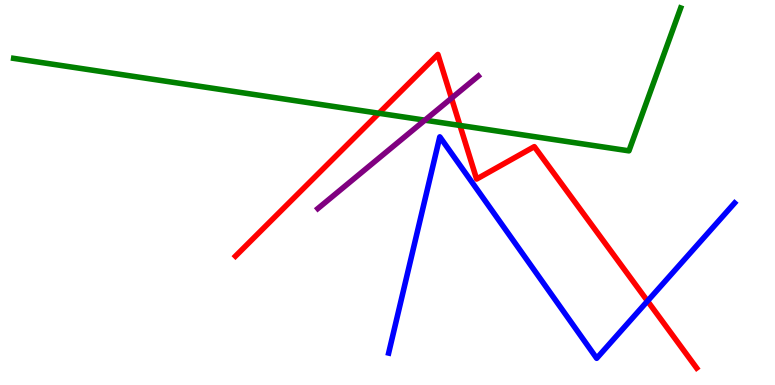[{'lines': ['blue', 'red'], 'intersections': [{'x': 8.36, 'y': 2.18}]}, {'lines': ['green', 'red'], 'intersections': [{'x': 4.89, 'y': 7.06}, {'x': 5.93, 'y': 6.74}]}, {'lines': ['purple', 'red'], 'intersections': [{'x': 5.83, 'y': 7.45}]}, {'lines': ['blue', 'green'], 'intersections': []}, {'lines': ['blue', 'purple'], 'intersections': []}, {'lines': ['green', 'purple'], 'intersections': [{'x': 5.48, 'y': 6.88}]}]